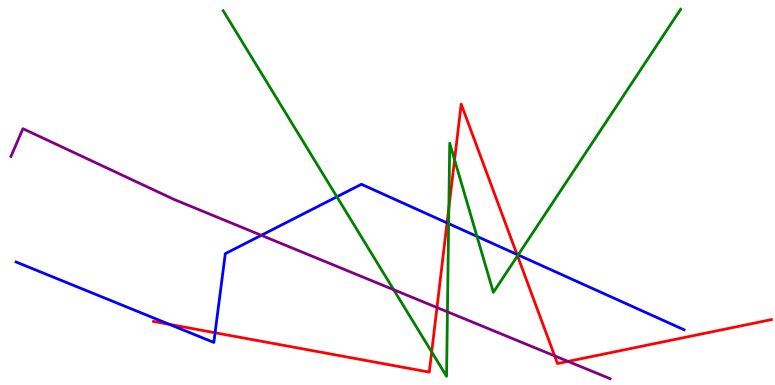[{'lines': ['blue', 'red'], 'intersections': [{'x': 2.19, 'y': 1.57}, {'x': 2.78, 'y': 1.36}, {'x': 5.77, 'y': 4.21}, {'x': 6.67, 'y': 3.39}]}, {'lines': ['green', 'red'], 'intersections': [{'x': 5.57, 'y': 0.859}, {'x': 5.79, 'y': 4.6}, {'x': 5.87, 'y': 5.85}, {'x': 6.68, 'y': 3.35}]}, {'lines': ['purple', 'red'], 'intersections': [{'x': 5.64, 'y': 2.01}, {'x': 7.16, 'y': 0.756}, {'x': 7.33, 'y': 0.613}]}, {'lines': ['blue', 'green'], 'intersections': [{'x': 4.35, 'y': 4.89}, {'x': 5.79, 'y': 4.19}, {'x': 6.15, 'y': 3.86}, {'x': 6.69, 'y': 3.38}]}, {'lines': ['blue', 'purple'], 'intersections': [{'x': 3.37, 'y': 3.89}]}, {'lines': ['green', 'purple'], 'intersections': [{'x': 5.08, 'y': 2.48}, {'x': 5.77, 'y': 1.9}]}]